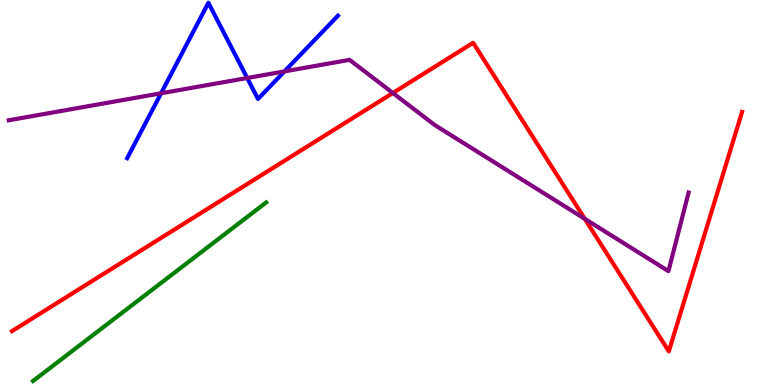[{'lines': ['blue', 'red'], 'intersections': []}, {'lines': ['green', 'red'], 'intersections': []}, {'lines': ['purple', 'red'], 'intersections': [{'x': 5.07, 'y': 7.58}, {'x': 7.55, 'y': 4.32}]}, {'lines': ['blue', 'green'], 'intersections': []}, {'lines': ['blue', 'purple'], 'intersections': [{'x': 2.08, 'y': 7.58}, {'x': 3.19, 'y': 7.97}, {'x': 3.67, 'y': 8.15}]}, {'lines': ['green', 'purple'], 'intersections': []}]